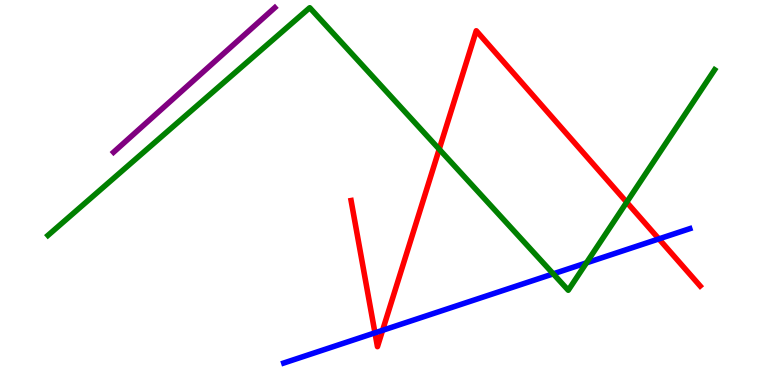[{'lines': ['blue', 'red'], 'intersections': [{'x': 4.84, 'y': 1.35}, {'x': 4.94, 'y': 1.42}, {'x': 8.5, 'y': 3.79}]}, {'lines': ['green', 'red'], 'intersections': [{'x': 5.67, 'y': 6.12}, {'x': 8.09, 'y': 4.75}]}, {'lines': ['purple', 'red'], 'intersections': []}, {'lines': ['blue', 'green'], 'intersections': [{'x': 7.14, 'y': 2.89}, {'x': 7.57, 'y': 3.17}]}, {'lines': ['blue', 'purple'], 'intersections': []}, {'lines': ['green', 'purple'], 'intersections': []}]